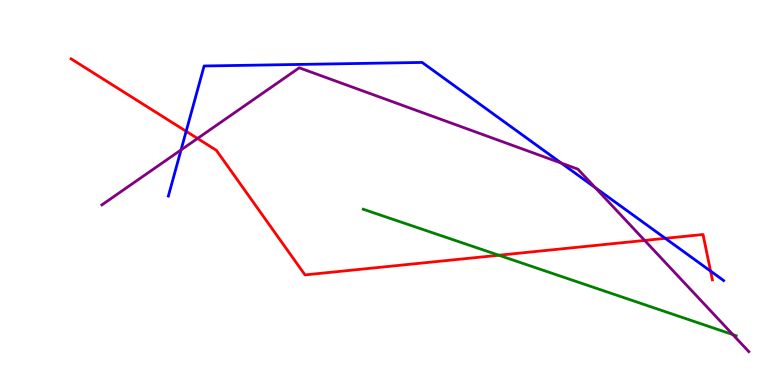[{'lines': ['blue', 'red'], 'intersections': [{'x': 2.4, 'y': 6.59}, {'x': 8.58, 'y': 3.81}, {'x': 9.17, 'y': 2.96}]}, {'lines': ['green', 'red'], 'intersections': [{'x': 6.44, 'y': 3.37}]}, {'lines': ['purple', 'red'], 'intersections': [{'x': 2.55, 'y': 6.4}, {'x': 8.32, 'y': 3.75}]}, {'lines': ['blue', 'green'], 'intersections': []}, {'lines': ['blue', 'purple'], 'intersections': [{'x': 2.34, 'y': 6.11}, {'x': 7.24, 'y': 5.76}, {'x': 7.68, 'y': 5.13}]}, {'lines': ['green', 'purple'], 'intersections': [{'x': 9.46, 'y': 1.31}]}]